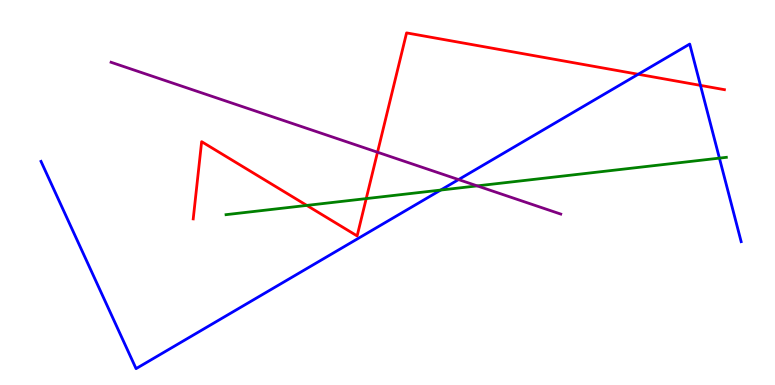[{'lines': ['blue', 'red'], 'intersections': [{'x': 8.24, 'y': 8.07}, {'x': 9.04, 'y': 7.78}]}, {'lines': ['green', 'red'], 'intersections': [{'x': 3.96, 'y': 4.66}, {'x': 4.73, 'y': 4.84}]}, {'lines': ['purple', 'red'], 'intersections': [{'x': 4.87, 'y': 6.05}]}, {'lines': ['blue', 'green'], 'intersections': [{'x': 5.69, 'y': 5.06}, {'x': 9.28, 'y': 5.89}]}, {'lines': ['blue', 'purple'], 'intersections': [{'x': 5.92, 'y': 5.34}]}, {'lines': ['green', 'purple'], 'intersections': [{'x': 6.16, 'y': 5.17}]}]